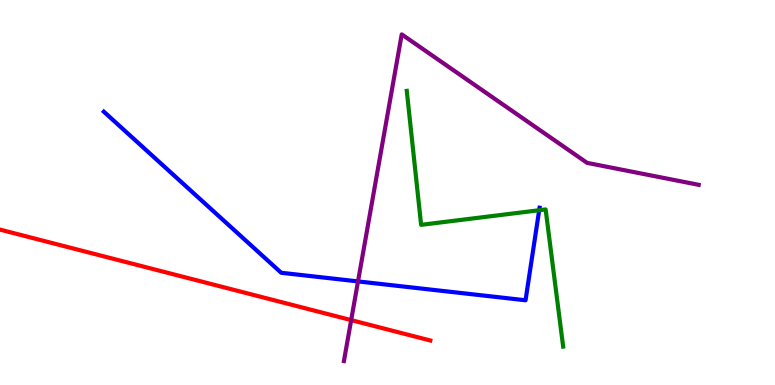[{'lines': ['blue', 'red'], 'intersections': []}, {'lines': ['green', 'red'], 'intersections': []}, {'lines': ['purple', 'red'], 'intersections': [{'x': 4.53, 'y': 1.69}]}, {'lines': ['blue', 'green'], 'intersections': [{'x': 6.96, 'y': 4.54}]}, {'lines': ['blue', 'purple'], 'intersections': [{'x': 4.62, 'y': 2.69}]}, {'lines': ['green', 'purple'], 'intersections': []}]